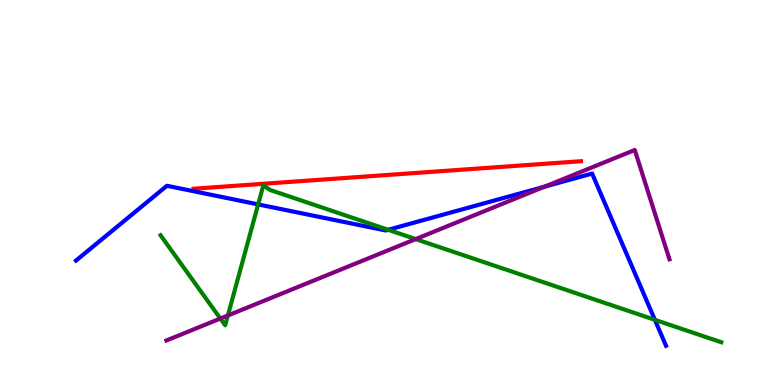[{'lines': ['blue', 'red'], 'intersections': []}, {'lines': ['green', 'red'], 'intersections': []}, {'lines': ['purple', 'red'], 'intersections': []}, {'lines': ['blue', 'green'], 'intersections': [{'x': 3.33, 'y': 4.69}, {'x': 5.01, 'y': 4.03}, {'x': 8.45, 'y': 1.69}]}, {'lines': ['blue', 'purple'], 'intersections': [{'x': 7.03, 'y': 5.15}]}, {'lines': ['green', 'purple'], 'intersections': [{'x': 2.84, 'y': 1.73}, {'x': 2.94, 'y': 1.81}, {'x': 5.36, 'y': 3.79}]}]